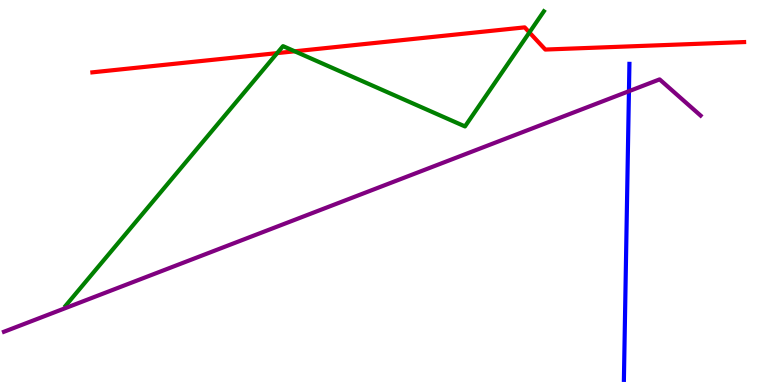[{'lines': ['blue', 'red'], 'intersections': []}, {'lines': ['green', 'red'], 'intersections': [{'x': 3.58, 'y': 8.62}, {'x': 3.8, 'y': 8.67}, {'x': 6.83, 'y': 9.16}]}, {'lines': ['purple', 'red'], 'intersections': []}, {'lines': ['blue', 'green'], 'intersections': []}, {'lines': ['blue', 'purple'], 'intersections': [{'x': 8.12, 'y': 7.63}]}, {'lines': ['green', 'purple'], 'intersections': []}]